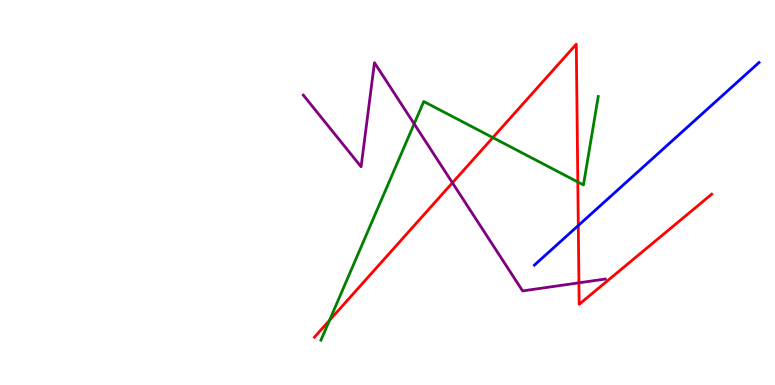[{'lines': ['blue', 'red'], 'intersections': [{'x': 7.46, 'y': 4.14}]}, {'lines': ['green', 'red'], 'intersections': [{'x': 4.25, 'y': 1.68}, {'x': 6.36, 'y': 6.43}, {'x': 7.46, 'y': 5.27}]}, {'lines': ['purple', 'red'], 'intersections': [{'x': 5.84, 'y': 5.25}, {'x': 7.47, 'y': 2.65}]}, {'lines': ['blue', 'green'], 'intersections': []}, {'lines': ['blue', 'purple'], 'intersections': []}, {'lines': ['green', 'purple'], 'intersections': [{'x': 5.34, 'y': 6.78}]}]